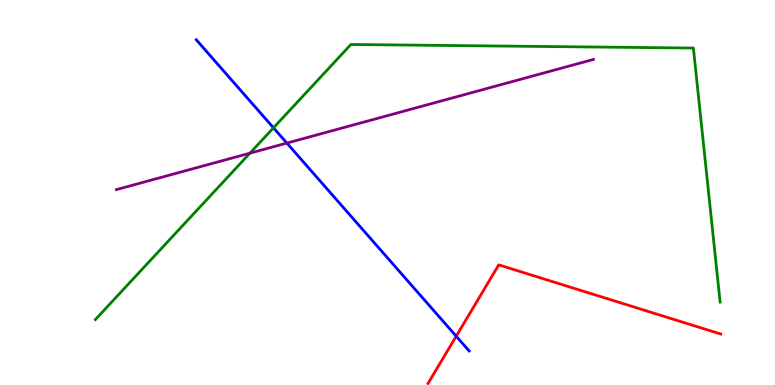[{'lines': ['blue', 'red'], 'intersections': [{'x': 5.89, 'y': 1.27}]}, {'lines': ['green', 'red'], 'intersections': []}, {'lines': ['purple', 'red'], 'intersections': []}, {'lines': ['blue', 'green'], 'intersections': [{'x': 3.53, 'y': 6.68}]}, {'lines': ['blue', 'purple'], 'intersections': [{'x': 3.7, 'y': 6.28}]}, {'lines': ['green', 'purple'], 'intersections': [{'x': 3.23, 'y': 6.02}]}]